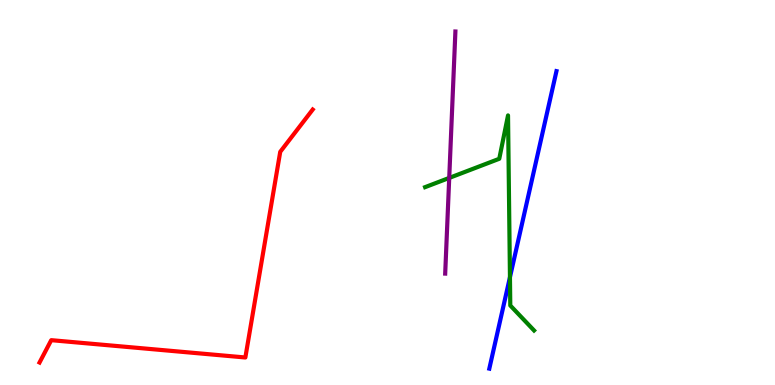[{'lines': ['blue', 'red'], 'intersections': []}, {'lines': ['green', 'red'], 'intersections': []}, {'lines': ['purple', 'red'], 'intersections': []}, {'lines': ['blue', 'green'], 'intersections': [{'x': 6.58, 'y': 2.8}]}, {'lines': ['blue', 'purple'], 'intersections': []}, {'lines': ['green', 'purple'], 'intersections': [{'x': 5.8, 'y': 5.38}]}]